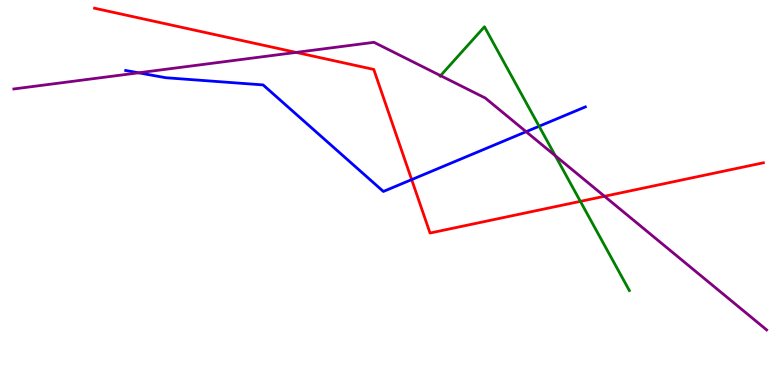[{'lines': ['blue', 'red'], 'intersections': [{'x': 5.31, 'y': 5.33}]}, {'lines': ['green', 'red'], 'intersections': [{'x': 7.49, 'y': 4.77}]}, {'lines': ['purple', 'red'], 'intersections': [{'x': 3.82, 'y': 8.64}, {'x': 7.8, 'y': 4.9}]}, {'lines': ['blue', 'green'], 'intersections': [{'x': 6.96, 'y': 6.72}]}, {'lines': ['blue', 'purple'], 'intersections': [{'x': 1.79, 'y': 8.11}, {'x': 6.79, 'y': 6.58}]}, {'lines': ['green', 'purple'], 'intersections': [{'x': 5.68, 'y': 8.04}, {'x': 7.17, 'y': 5.95}]}]